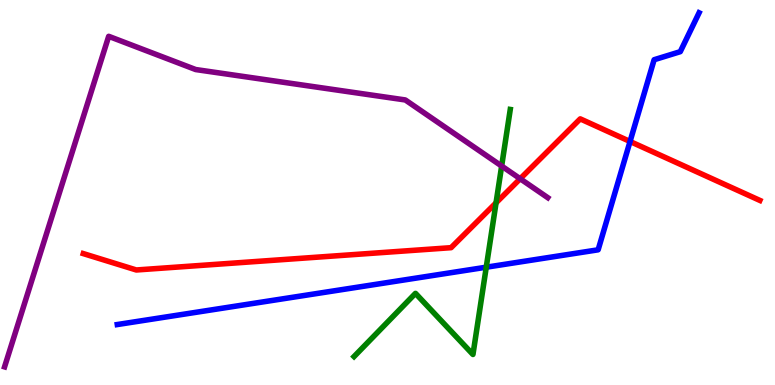[{'lines': ['blue', 'red'], 'intersections': [{'x': 8.13, 'y': 6.33}]}, {'lines': ['green', 'red'], 'intersections': [{'x': 6.4, 'y': 4.73}]}, {'lines': ['purple', 'red'], 'intersections': [{'x': 6.71, 'y': 5.36}]}, {'lines': ['blue', 'green'], 'intersections': [{'x': 6.27, 'y': 3.06}]}, {'lines': ['blue', 'purple'], 'intersections': []}, {'lines': ['green', 'purple'], 'intersections': [{'x': 6.47, 'y': 5.69}]}]